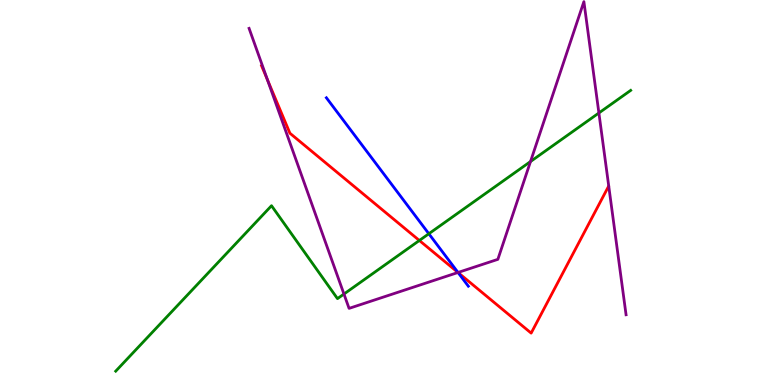[{'lines': ['blue', 'red'], 'intersections': [{'x': 5.91, 'y': 2.92}]}, {'lines': ['green', 'red'], 'intersections': [{'x': 5.41, 'y': 3.75}]}, {'lines': ['purple', 'red'], 'intersections': [{'x': 3.45, 'y': 7.93}, {'x': 5.91, 'y': 2.92}]}, {'lines': ['blue', 'green'], 'intersections': [{'x': 5.53, 'y': 3.93}]}, {'lines': ['blue', 'purple'], 'intersections': [{'x': 5.91, 'y': 2.92}]}, {'lines': ['green', 'purple'], 'intersections': [{'x': 4.44, 'y': 2.36}, {'x': 6.85, 'y': 5.8}, {'x': 7.73, 'y': 7.07}]}]